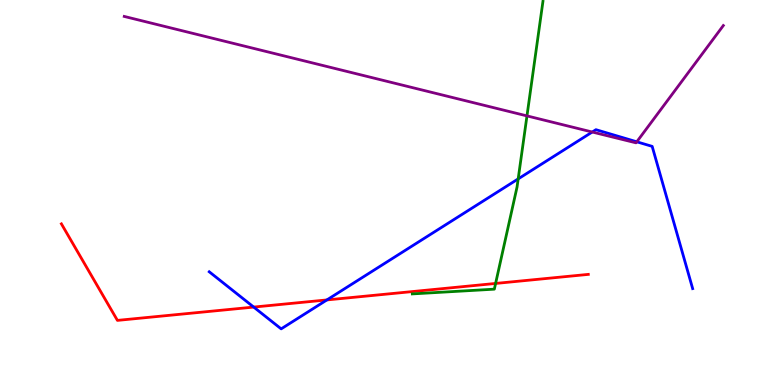[{'lines': ['blue', 'red'], 'intersections': [{'x': 3.27, 'y': 2.02}, {'x': 4.22, 'y': 2.21}]}, {'lines': ['green', 'red'], 'intersections': [{'x': 6.39, 'y': 2.64}]}, {'lines': ['purple', 'red'], 'intersections': []}, {'lines': ['blue', 'green'], 'intersections': [{'x': 6.69, 'y': 5.35}]}, {'lines': ['blue', 'purple'], 'intersections': [{'x': 7.64, 'y': 6.57}, {'x': 8.22, 'y': 6.32}]}, {'lines': ['green', 'purple'], 'intersections': [{'x': 6.8, 'y': 6.99}]}]